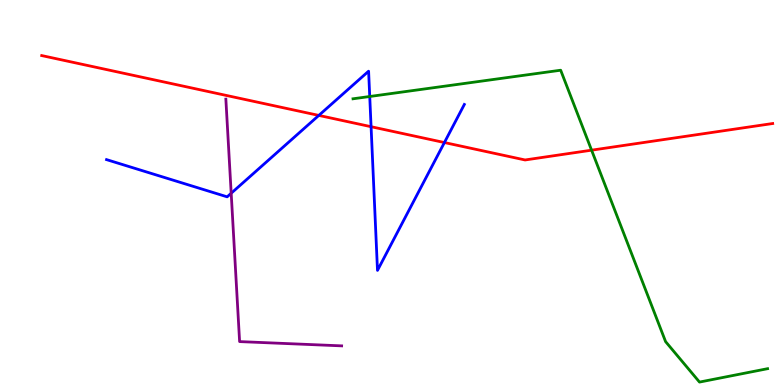[{'lines': ['blue', 'red'], 'intersections': [{'x': 4.11, 'y': 7.0}, {'x': 4.79, 'y': 6.71}, {'x': 5.73, 'y': 6.3}]}, {'lines': ['green', 'red'], 'intersections': [{'x': 7.63, 'y': 6.1}]}, {'lines': ['purple', 'red'], 'intersections': []}, {'lines': ['blue', 'green'], 'intersections': [{'x': 4.77, 'y': 7.49}]}, {'lines': ['blue', 'purple'], 'intersections': [{'x': 2.98, 'y': 4.98}]}, {'lines': ['green', 'purple'], 'intersections': []}]